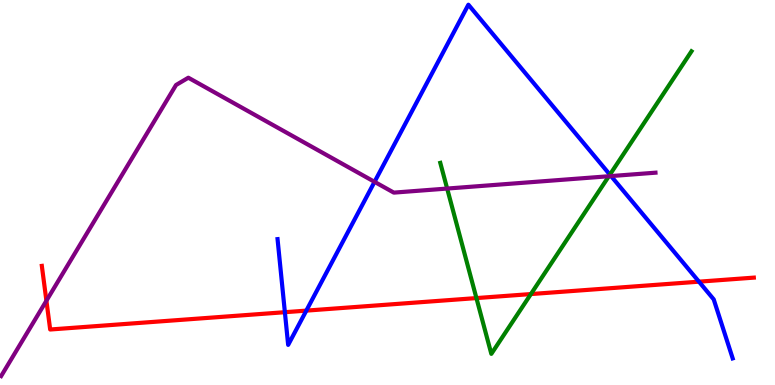[{'lines': ['blue', 'red'], 'intersections': [{'x': 3.68, 'y': 1.89}, {'x': 3.95, 'y': 1.93}, {'x': 9.02, 'y': 2.68}]}, {'lines': ['green', 'red'], 'intersections': [{'x': 6.15, 'y': 2.26}, {'x': 6.85, 'y': 2.36}]}, {'lines': ['purple', 'red'], 'intersections': [{'x': 0.599, 'y': 2.19}]}, {'lines': ['blue', 'green'], 'intersections': [{'x': 7.87, 'y': 5.46}]}, {'lines': ['blue', 'purple'], 'intersections': [{'x': 4.83, 'y': 5.28}, {'x': 7.88, 'y': 5.43}]}, {'lines': ['green', 'purple'], 'intersections': [{'x': 5.77, 'y': 5.1}, {'x': 7.86, 'y': 5.42}]}]